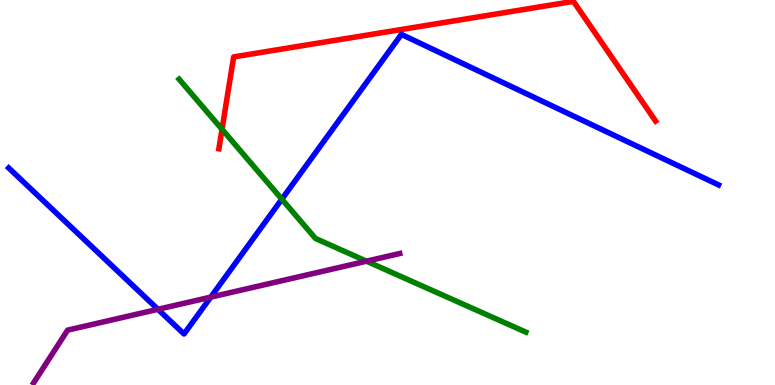[{'lines': ['blue', 'red'], 'intersections': []}, {'lines': ['green', 'red'], 'intersections': [{'x': 2.86, 'y': 6.64}]}, {'lines': ['purple', 'red'], 'intersections': []}, {'lines': ['blue', 'green'], 'intersections': [{'x': 3.64, 'y': 4.83}]}, {'lines': ['blue', 'purple'], 'intersections': [{'x': 2.04, 'y': 1.97}, {'x': 2.72, 'y': 2.28}]}, {'lines': ['green', 'purple'], 'intersections': [{'x': 4.73, 'y': 3.22}]}]